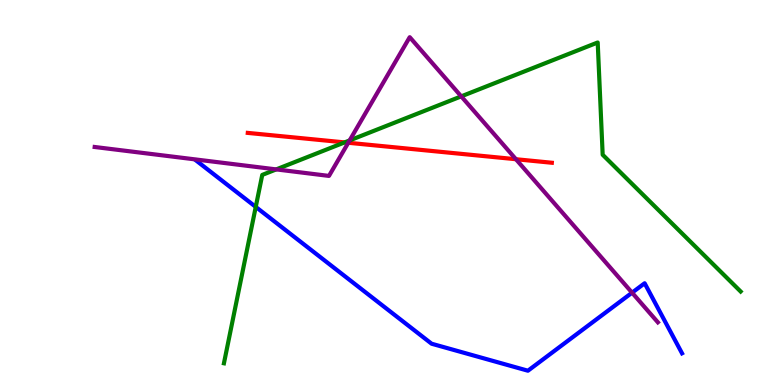[{'lines': ['blue', 'red'], 'intersections': []}, {'lines': ['green', 'red'], 'intersections': [{'x': 4.45, 'y': 6.3}]}, {'lines': ['purple', 'red'], 'intersections': [{'x': 4.49, 'y': 6.29}, {'x': 6.66, 'y': 5.86}]}, {'lines': ['blue', 'green'], 'intersections': [{'x': 3.3, 'y': 4.63}]}, {'lines': ['blue', 'purple'], 'intersections': [{'x': 8.16, 'y': 2.4}]}, {'lines': ['green', 'purple'], 'intersections': [{'x': 3.56, 'y': 5.6}, {'x': 4.51, 'y': 6.35}, {'x': 5.95, 'y': 7.5}]}]